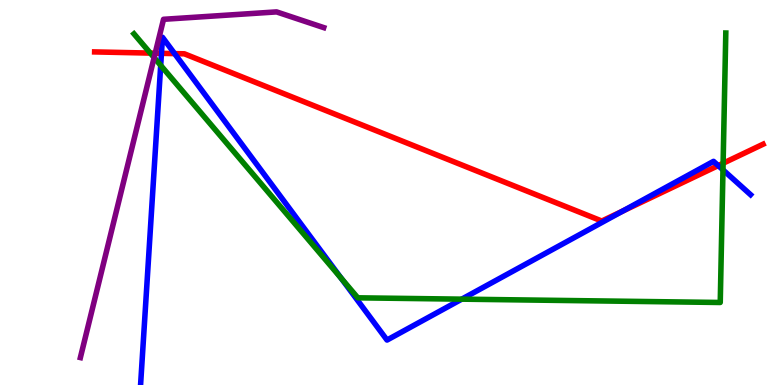[{'lines': ['blue', 'red'], 'intersections': [{'x': 2.08, 'y': 8.61}, {'x': 2.25, 'y': 8.61}, {'x': 8.03, 'y': 4.52}, {'x': 9.27, 'y': 5.7}]}, {'lines': ['green', 'red'], 'intersections': [{'x': 1.94, 'y': 8.62}, {'x': 9.33, 'y': 5.76}]}, {'lines': ['purple', 'red'], 'intersections': [{'x': 2.0, 'y': 8.62}]}, {'lines': ['blue', 'green'], 'intersections': [{'x': 2.07, 'y': 8.3}, {'x': 4.4, 'y': 2.78}, {'x': 5.96, 'y': 2.23}, {'x': 9.33, 'y': 5.59}]}, {'lines': ['blue', 'purple'], 'intersections': []}, {'lines': ['green', 'purple'], 'intersections': [{'x': 1.99, 'y': 8.5}]}]